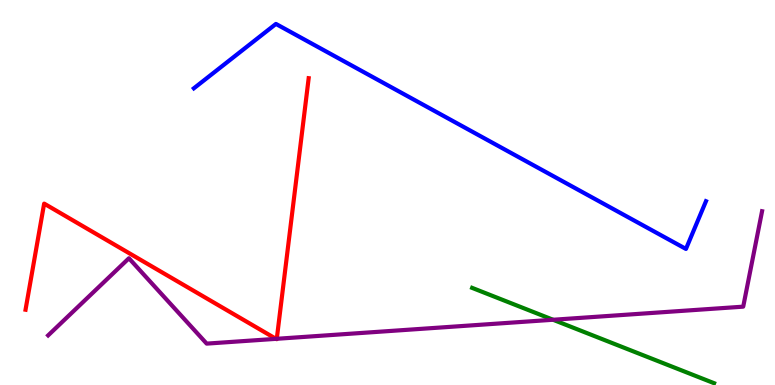[{'lines': ['blue', 'red'], 'intersections': []}, {'lines': ['green', 'red'], 'intersections': []}, {'lines': ['purple', 'red'], 'intersections': [{'x': 3.56, 'y': 1.2}, {'x': 3.57, 'y': 1.2}]}, {'lines': ['blue', 'green'], 'intersections': []}, {'lines': ['blue', 'purple'], 'intersections': []}, {'lines': ['green', 'purple'], 'intersections': [{'x': 7.14, 'y': 1.69}]}]